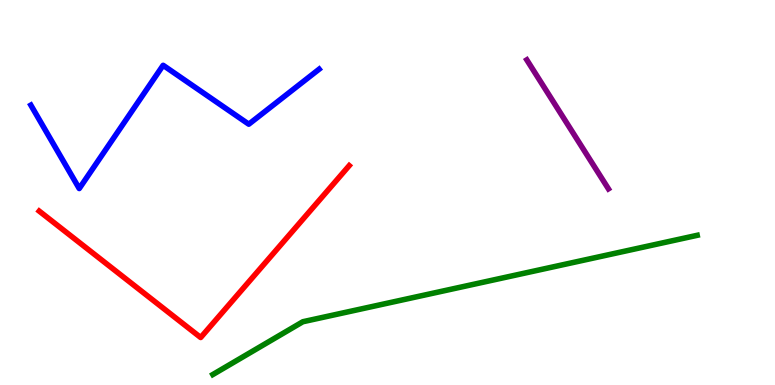[{'lines': ['blue', 'red'], 'intersections': []}, {'lines': ['green', 'red'], 'intersections': []}, {'lines': ['purple', 'red'], 'intersections': []}, {'lines': ['blue', 'green'], 'intersections': []}, {'lines': ['blue', 'purple'], 'intersections': []}, {'lines': ['green', 'purple'], 'intersections': []}]